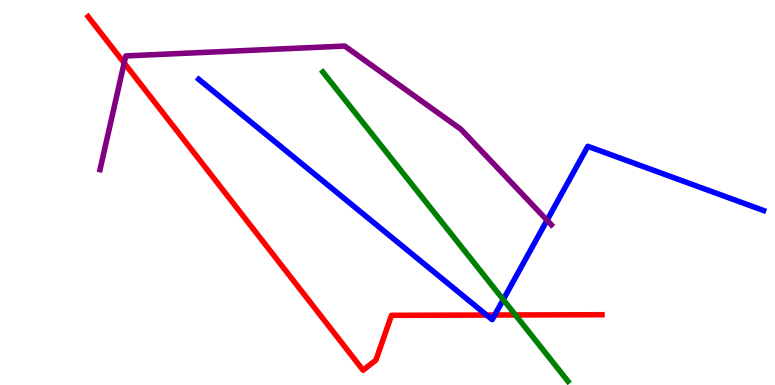[{'lines': ['blue', 'red'], 'intersections': [{'x': 6.28, 'y': 1.82}, {'x': 6.38, 'y': 1.82}]}, {'lines': ['green', 'red'], 'intersections': [{'x': 6.65, 'y': 1.82}]}, {'lines': ['purple', 'red'], 'intersections': [{'x': 1.6, 'y': 8.36}]}, {'lines': ['blue', 'green'], 'intersections': [{'x': 6.49, 'y': 2.22}]}, {'lines': ['blue', 'purple'], 'intersections': [{'x': 7.06, 'y': 4.28}]}, {'lines': ['green', 'purple'], 'intersections': []}]